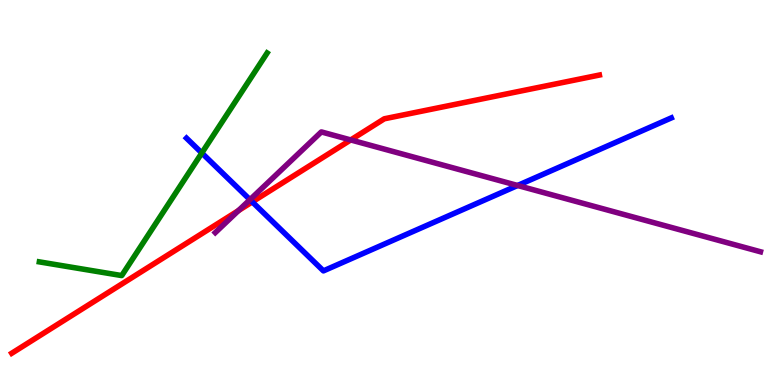[{'lines': ['blue', 'red'], 'intersections': [{'x': 3.25, 'y': 4.76}]}, {'lines': ['green', 'red'], 'intersections': []}, {'lines': ['purple', 'red'], 'intersections': [{'x': 3.08, 'y': 4.53}, {'x': 4.53, 'y': 6.37}]}, {'lines': ['blue', 'green'], 'intersections': [{'x': 2.6, 'y': 6.03}]}, {'lines': ['blue', 'purple'], 'intersections': [{'x': 3.23, 'y': 4.81}, {'x': 6.68, 'y': 5.18}]}, {'lines': ['green', 'purple'], 'intersections': []}]